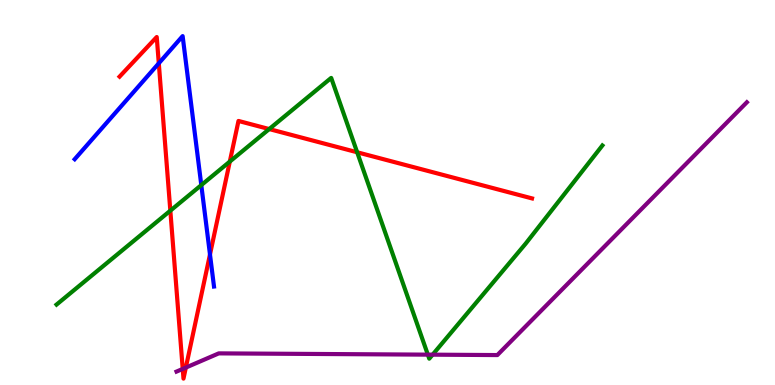[{'lines': ['blue', 'red'], 'intersections': [{'x': 2.05, 'y': 8.36}, {'x': 2.71, 'y': 3.39}]}, {'lines': ['green', 'red'], 'intersections': [{'x': 2.2, 'y': 4.53}, {'x': 2.97, 'y': 5.8}, {'x': 3.47, 'y': 6.65}, {'x': 4.61, 'y': 6.04}]}, {'lines': ['purple', 'red'], 'intersections': [{'x': 2.36, 'y': 0.418}, {'x': 2.4, 'y': 0.453}]}, {'lines': ['blue', 'green'], 'intersections': [{'x': 2.6, 'y': 5.19}]}, {'lines': ['blue', 'purple'], 'intersections': []}, {'lines': ['green', 'purple'], 'intersections': [{'x': 5.52, 'y': 0.788}, {'x': 5.58, 'y': 0.788}]}]